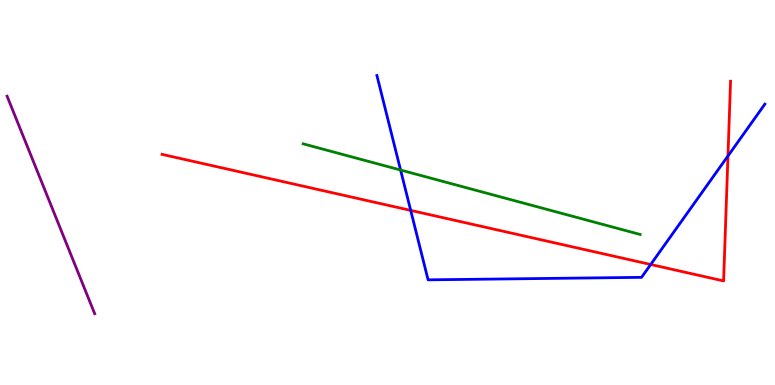[{'lines': ['blue', 'red'], 'intersections': [{'x': 5.3, 'y': 4.54}, {'x': 8.4, 'y': 3.13}, {'x': 9.39, 'y': 5.95}]}, {'lines': ['green', 'red'], 'intersections': []}, {'lines': ['purple', 'red'], 'intersections': []}, {'lines': ['blue', 'green'], 'intersections': [{'x': 5.17, 'y': 5.58}]}, {'lines': ['blue', 'purple'], 'intersections': []}, {'lines': ['green', 'purple'], 'intersections': []}]